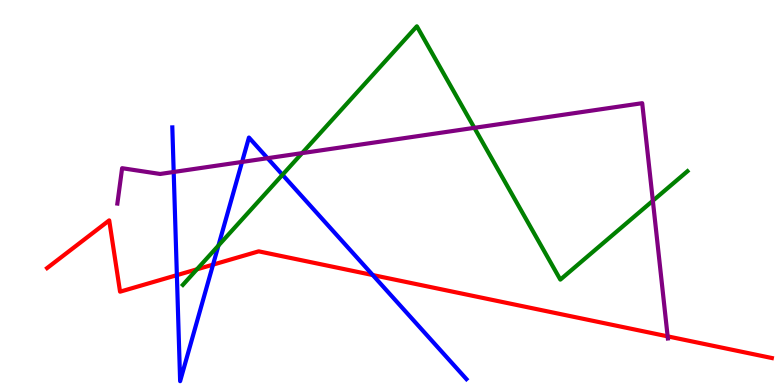[{'lines': ['blue', 'red'], 'intersections': [{'x': 2.28, 'y': 2.85}, {'x': 2.75, 'y': 3.13}, {'x': 4.81, 'y': 2.86}]}, {'lines': ['green', 'red'], 'intersections': [{'x': 2.54, 'y': 3.0}]}, {'lines': ['purple', 'red'], 'intersections': [{'x': 8.61, 'y': 1.26}]}, {'lines': ['blue', 'green'], 'intersections': [{'x': 2.82, 'y': 3.62}, {'x': 3.64, 'y': 5.46}]}, {'lines': ['blue', 'purple'], 'intersections': [{'x': 2.24, 'y': 5.53}, {'x': 3.12, 'y': 5.79}, {'x': 3.45, 'y': 5.89}]}, {'lines': ['green', 'purple'], 'intersections': [{'x': 3.9, 'y': 6.02}, {'x': 6.12, 'y': 6.68}, {'x': 8.42, 'y': 4.79}]}]